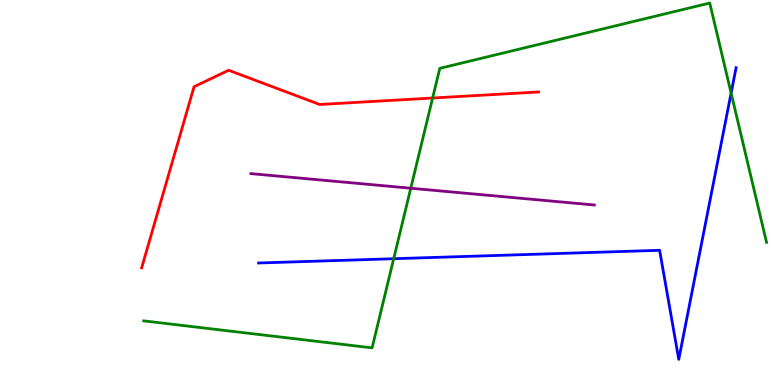[{'lines': ['blue', 'red'], 'intersections': []}, {'lines': ['green', 'red'], 'intersections': [{'x': 5.58, 'y': 7.45}]}, {'lines': ['purple', 'red'], 'intersections': []}, {'lines': ['blue', 'green'], 'intersections': [{'x': 5.08, 'y': 3.28}, {'x': 9.43, 'y': 7.58}]}, {'lines': ['blue', 'purple'], 'intersections': []}, {'lines': ['green', 'purple'], 'intersections': [{'x': 5.3, 'y': 5.11}]}]